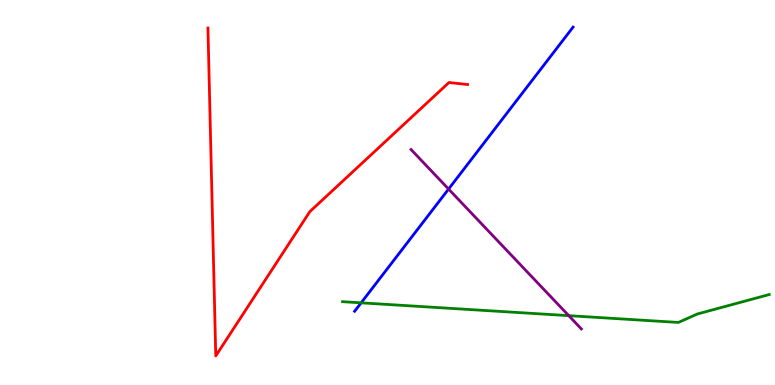[{'lines': ['blue', 'red'], 'intersections': []}, {'lines': ['green', 'red'], 'intersections': []}, {'lines': ['purple', 'red'], 'intersections': []}, {'lines': ['blue', 'green'], 'intersections': [{'x': 4.66, 'y': 2.13}]}, {'lines': ['blue', 'purple'], 'intersections': [{'x': 5.79, 'y': 5.09}]}, {'lines': ['green', 'purple'], 'intersections': [{'x': 7.34, 'y': 1.8}]}]